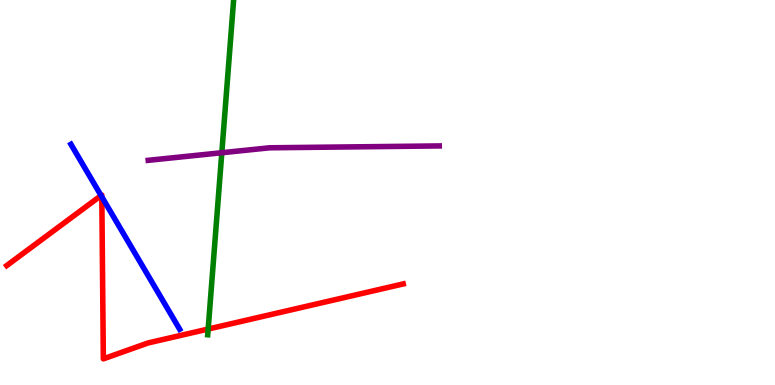[{'lines': ['blue', 'red'], 'intersections': [{'x': 1.3, 'y': 4.92}, {'x': 1.31, 'y': 4.89}]}, {'lines': ['green', 'red'], 'intersections': [{'x': 2.69, 'y': 1.45}]}, {'lines': ['purple', 'red'], 'intersections': []}, {'lines': ['blue', 'green'], 'intersections': []}, {'lines': ['blue', 'purple'], 'intersections': []}, {'lines': ['green', 'purple'], 'intersections': [{'x': 2.86, 'y': 6.03}]}]